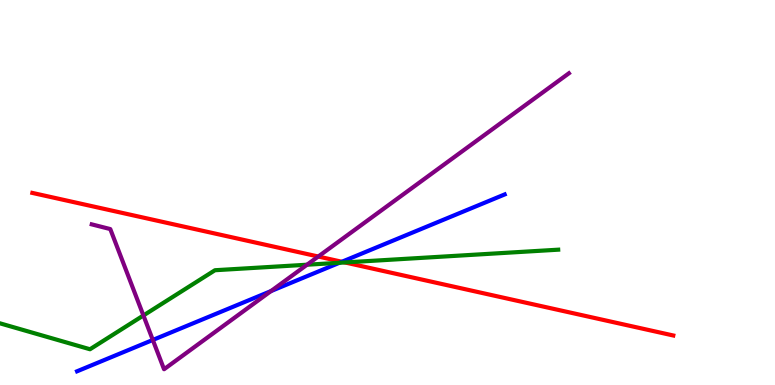[{'lines': ['blue', 'red'], 'intersections': [{'x': 4.41, 'y': 3.2}]}, {'lines': ['green', 'red'], 'intersections': [{'x': 4.45, 'y': 3.18}]}, {'lines': ['purple', 'red'], 'intersections': [{'x': 4.11, 'y': 3.34}]}, {'lines': ['blue', 'green'], 'intersections': [{'x': 4.38, 'y': 3.17}]}, {'lines': ['blue', 'purple'], 'intersections': [{'x': 1.97, 'y': 1.17}, {'x': 3.5, 'y': 2.44}]}, {'lines': ['green', 'purple'], 'intersections': [{'x': 1.85, 'y': 1.81}, {'x': 3.96, 'y': 3.12}]}]